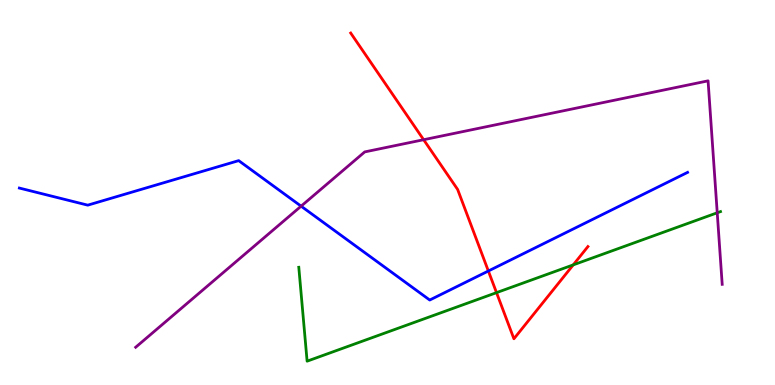[{'lines': ['blue', 'red'], 'intersections': [{'x': 6.3, 'y': 2.96}]}, {'lines': ['green', 'red'], 'intersections': [{'x': 6.41, 'y': 2.4}, {'x': 7.4, 'y': 3.12}]}, {'lines': ['purple', 'red'], 'intersections': [{'x': 5.47, 'y': 6.37}]}, {'lines': ['blue', 'green'], 'intersections': []}, {'lines': ['blue', 'purple'], 'intersections': [{'x': 3.89, 'y': 4.64}]}, {'lines': ['green', 'purple'], 'intersections': [{'x': 9.25, 'y': 4.47}]}]